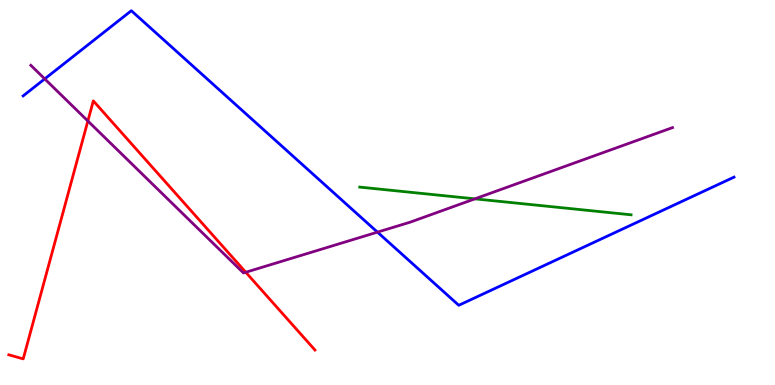[{'lines': ['blue', 'red'], 'intersections': []}, {'lines': ['green', 'red'], 'intersections': []}, {'lines': ['purple', 'red'], 'intersections': [{'x': 1.13, 'y': 6.86}, {'x': 3.17, 'y': 2.93}]}, {'lines': ['blue', 'green'], 'intersections': []}, {'lines': ['blue', 'purple'], 'intersections': [{'x': 0.577, 'y': 7.95}, {'x': 4.87, 'y': 3.97}]}, {'lines': ['green', 'purple'], 'intersections': [{'x': 6.13, 'y': 4.83}]}]